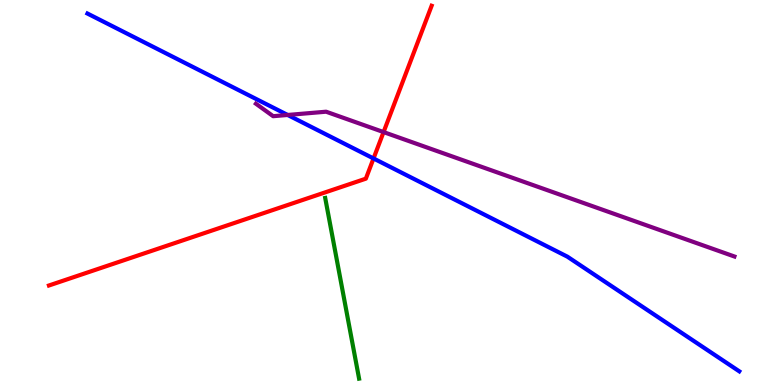[{'lines': ['blue', 'red'], 'intersections': [{'x': 4.82, 'y': 5.88}]}, {'lines': ['green', 'red'], 'intersections': []}, {'lines': ['purple', 'red'], 'intersections': [{'x': 4.95, 'y': 6.57}]}, {'lines': ['blue', 'green'], 'intersections': []}, {'lines': ['blue', 'purple'], 'intersections': [{'x': 3.71, 'y': 7.01}]}, {'lines': ['green', 'purple'], 'intersections': []}]